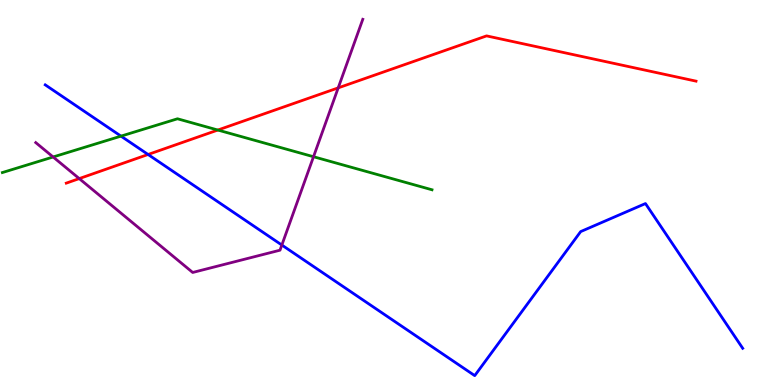[{'lines': ['blue', 'red'], 'intersections': [{'x': 1.91, 'y': 5.99}]}, {'lines': ['green', 'red'], 'intersections': [{'x': 2.81, 'y': 6.62}]}, {'lines': ['purple', 'red'], 'intersections': [{'x': 1.02, 'y': 5.36}, {'x': 4.36, 'y': 7.72}]}, {'lines': ['blue', 'green'], 'intersections': [{'x': 1.56, 'y': 6.46}]}, {'lines': ['blue', 'purple'], 'intersections': [{'x': 3.64, 'y': 3.64}]}, {'lines': ['green', 'purple'], 'intersections': [{'x': 0.685, 'y': 5.92}, {'x': 4.05, 'y': 5.93}]}]